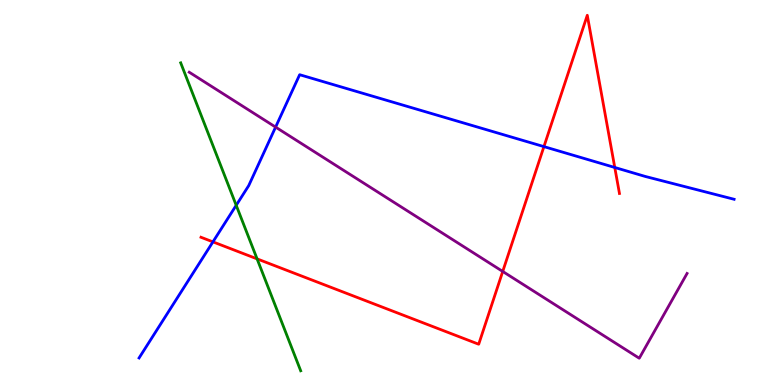[{'lines': ['blue', 'red'], 'intersections': [{'x': 2.75, 'y': 3.72}, {'x': 7.02, 'y': 6.19}, {'x': 7.93, 'y': 5.65}]}, {'lines': ['green', 'red'], 'intersections': [{'x': 3.32, 'y': 3.28}]}, {'lines': ['purple', 'red'], 'intersections': [{'x': 6.49, 'y': 2.95}]}, {'lines': ['blue', 'green'], 'intersections': [{'x': 3.05, 'y': 4.67}]}, {'lines': ['blue', 'purple'], 'intersections': [{'x': 3.56, 'y': 6.7}]}, {'lines': ['green', 'purple'], 'intersections': []}]